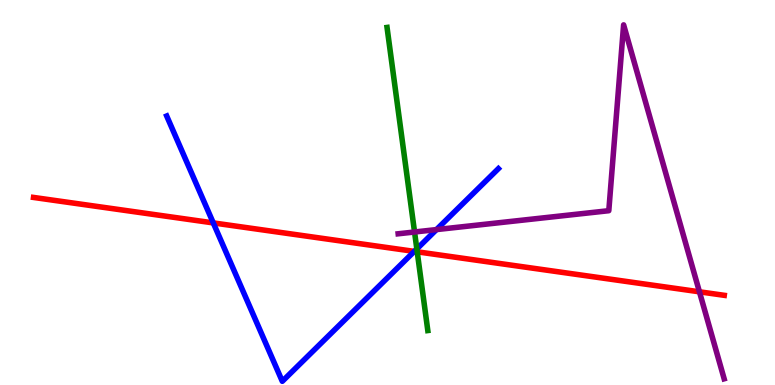[{'lines': ['blue', 'red'], 'intersections': [{'x': 2.75, 'y': 4.21}, {'x': 5.35, 'y': 3.47}]}, {'lines': ['green', 'red'], 'intersections': [{'x': 5.38, 'y': 3.46}]}, {'lines': ['purple', 'red'], 'intersections': [{'x': 9.03, 'y': 2.42}]}, {'lines': ['blue', 'green'], 'intersections': [{'x': 5.38, 'y': 3.53}]}, {'lines': ['blue', 'purple'], 'intersections': [{'x': 5.63, 'y': 4.04}]}, {'lines': ['green', 'purple'], 'intersections': [{'x': 5.35, 'y': 3.97}]}]